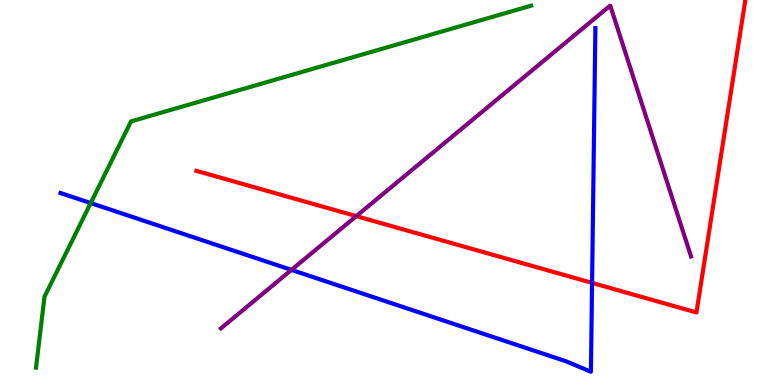[{'lines': ['blue', 'red'], 'intersections': [{'x': 7.64, 'y': 2.65}]}, {'lines': ['green', 'red'], 'intersections': []}, {'lines': ['purple', 'red'], 'intersections': [{'x': 4.6, 'y': 4.39}]}, {'lines': ['blue', 'green'], 'intersections': [{'x': 1.17, 'y': 4.73}]}, {'lines': ['blue', 'purple'], 'intersections': [{'x': 3.76, 'y': 2.99}]}, {'lines': ['green', 'purple'], 'intersections': []}]